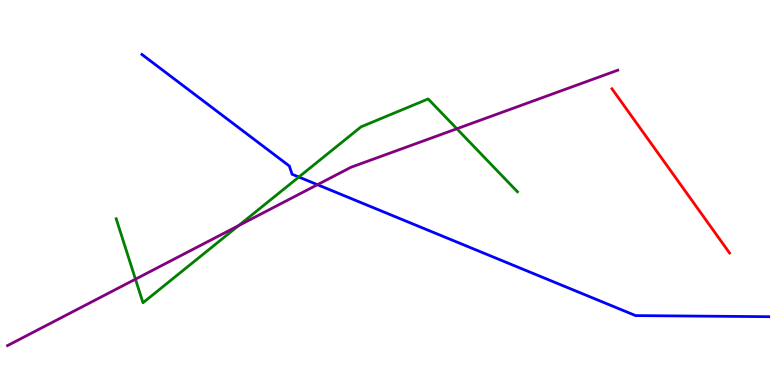[{'lines': ['blue', 'red'], 'intersections': []}, {'lines': ['green', 'red'], 'intersections': []}, {'lines': ['purple', 'red'], 'intersections': []}, {'lines': ['blue', 'green'], 'intersections': [{'x': 3.86, 'y': 5.4}]}, {'lines': ['blue', 'purple'], 'intersections': [{'x': 4.1, 'y': 5.2}]}, {'lines': ['green', 'purple'], 'intersections': [{'x': 1.75, 'y': 2.75}, {'x': 3.08, 'y': 4.14}, {'x': 5.89, 'y': 6.66}]}]